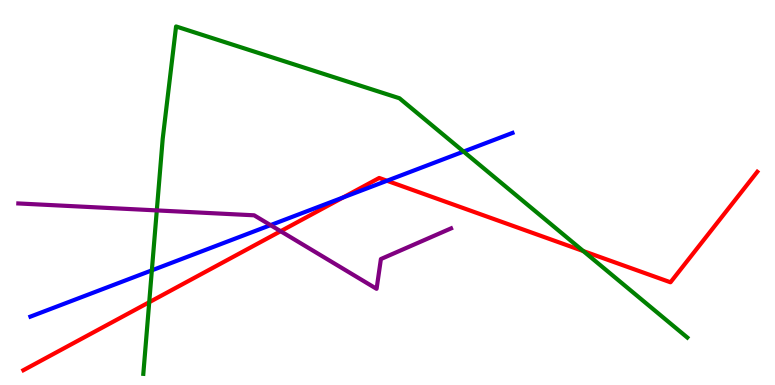[{'lines': ['blue', 'red'], 'intersections': [{'x': 4.43, 'y': 4.87}, {'x': 4.99, 'y': 5.31}]}, {'lines': ['green', 'red'], 'intersections': [{'x': 1.93, 'y': 2.15}, {'x': 7.53, 'y': 3.48}]}, {'lines': ['purple', 'red'], 'intersections': [{'x': 3.62, 'y': 3.99}]}, {'lines': ['blue', 'green'], 'intersections': [{'x': 1.96, 'y': 2.98}, {'x': 5.98, 'y': 6.06}]}, {'lines': ['blue', 'purple'], 'intersections': [{'x': 3.49, 'y': 4.15}]}, {'lines': ['green', 'purple'], 'intersections': [{'x': 2.02, 'y': 4.53}]}]